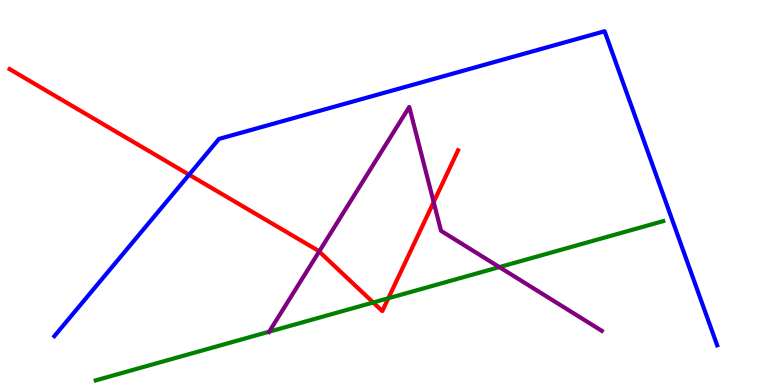[{'lines': ['blue', 'red'], 'intersections': [{'x': 2.44, 'y': 5.46}]}, {'lines': ['green', 'red'], 'intersections': [{'x': 4.82, 'y': 2.14}, {'x': 5.01, 'y': 2.25}]}, {'lines': ['purple', 'red'], 'intersections': [{'x': 4.12, 'y': 3.47}, {'x': 5.6, 'y': 4.75}]}, {'lines': ['blue', 'green'], 'intersections': []}, {'lines': ['blue', 'purple'], 'intersections': []}, {'lines': ['green', 'purple'], 'intersections': [{'x': 3.47, 'y': 1.38}, {'x': 6.44, 'y': 3.06}]}]